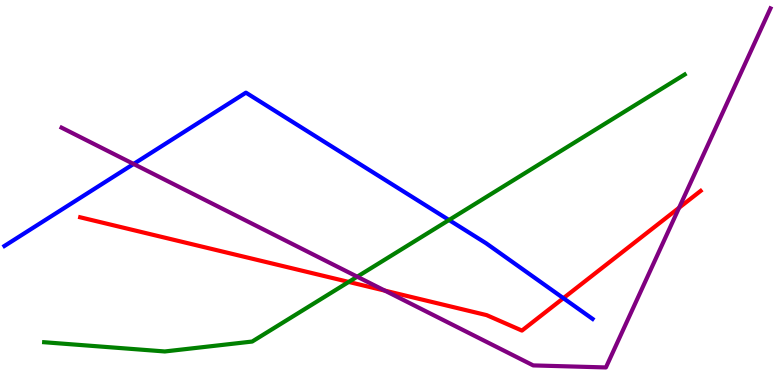[{'lines': ['blue', 'red'], 'intersections': [{'x': 7.27, 'y': 2.26}]}, {'lines': ['green', 'red'], 'intersections': [{'x': 4.5, 'y': 2.68}]}, {'lines': ['purple', 'red'], 'intersections': [{'x': 4.97, 'y': 2.45}, {'x': 8.76, 'y': 4.6}]}, {'lines': ['blue', 'green'], 'intersections': [{'x': 5.79, 'y': 4.29}]}, {'lines': ['blue', 'purple'], 'intersections': [{'x': 1.72, 'y': 5.74}]}, {'lines': ['green', 'purple'], 'intersections': [{'x': 4.61, 'y': 2.81}]}]